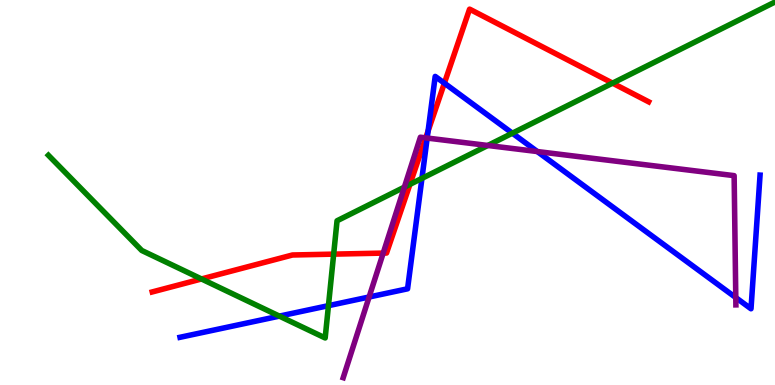[{'lines': ['blue', 'red'], 'intersections': [{'x': 5.52, 'y': 6.6}, {'x': 5.73, 'y': 7.84}]}, {'lines': ['green', 'red'], 'intersections': [{'x': 2.6, 'y': 2.75}, {'x': 4.31, 'y': 3.4}, {'x': 5.29, 'y': 5.21}, {'x': 7.9, 'y': 7.84}]}, {'lines': ['purple', 'red'], 'intersections': [{'x': 4.94, 'y': 3.43}, {'x': 5.49, 'y': 6.42}]}, {'lines': ['blue', 'green'], 'intersections': [{'x': 3.61, 'y': 1.79}, {'x': 4.24, 'y': 2.06}, {'x': 5.44, 'y': 5.37}, {'x': 6.61, 'y': 6.54}]}, {'lines': ['blue', 'purple'], 'intersections': [{'x': 4.76, 'y': 2.29}, {'x': 5.51, 'y': 6.41}, {'x': 6.93, 'y': 6.06}, {'x': 9.49, 'y': 2.27}]}, {'lines': ['green', 'purple'], 'intersections': [{'x': 5.22, 'y': 5.14}, {'x': 6.29, 'y': 6.22}]}]